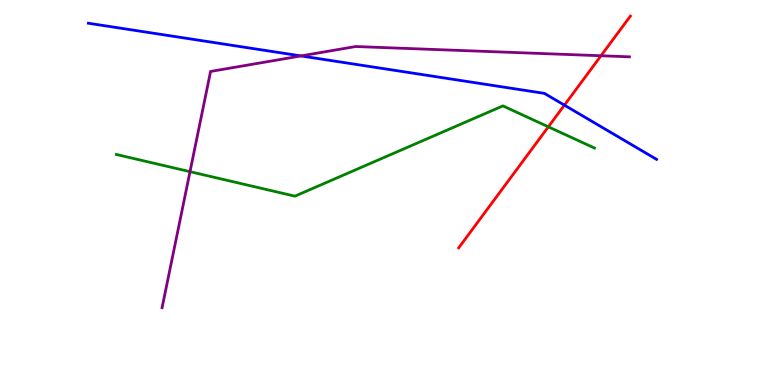[{'lines': ['blue', 'red'], 'intersections': [{'x': 7.28, 'y': 7.27}]}, {'lines': ['green', 'red'], 'intersections': [{'x': 7.08, 'y': 6.71}]}, {'lines': ['purple', 'red'], 'intersections': [{'x': 7.75, 'y': 8.55}]}, {'lines': ['blue', 'green'], 'intersections': []}, {'lines': ['blue', 'purple'], 'intersections': [{'x': 3.88, 'y': 8.55}]}, {'lines': ['green', 'purple'], 'intersections': [{'x': 2.45, 'y': 5.54}]}]